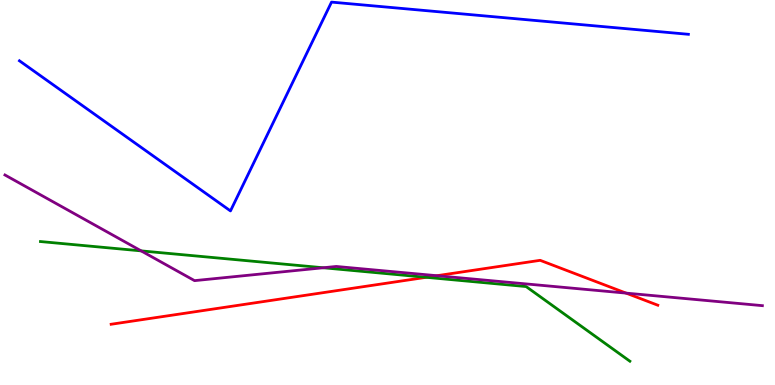[{'lines': ['blue', 'red'], 'intersections': []}, {'lines': ['green', 'red'], 'intersections': [{'x': 5.5, 'y': 2.8}]}, {'lines': ['purple', 'red'], 'intersections': [{'x': 5.64, 'y': 2.84}, {'x': 8.08, 'y': 2.39}]}, {'lines': ['blue', 'green'], 'intersections': []}, {'lines': ['blue', 'purple'], 'intersections': []}, {'lines': ['green', 'purple'], 'intersections': [{'x': 1.82, 'y': 3.48}, {'x': 4.17, 'y': 3.05}]}]